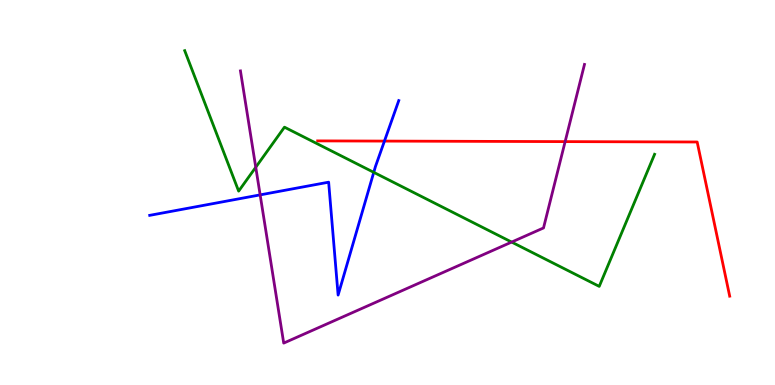[{'lines': ['blue', 'red'], 'intersections': [{'x': 4.96, 'y': 6.34}]}, {'lines': ['green', 'red'], 'intersections': []}, {'lines': ['purple', 'red'], 'intersections': [{'x': 7.29, 'y': 6.32}]}, {'lines': ['blue', 'green'], 'intersections': [{'x': 4.82, 'y': 5.52}]}, {'lines': ['blue', 'purple'], 'intersections': [{'x': 3.36, 'y': 4.94}]}, {'lines': ['green', 'purple'], 'intersections': [{'x': 3.3, 'y': 5.66}, {'x': 6.6, 'y': 3.71}]}]